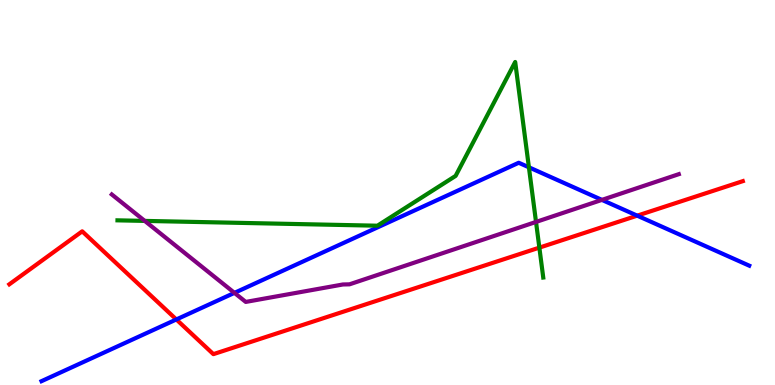[{'lines': ['blue', 'red'], 'intersections': [{'x': 2.28, 'y': 1.7}, {'x': 8.22, 'y': 4.4}]}, {'lines': ['green', 'red'], 'intersections': [{'x': 6.96, 'y': 3.57}]}, {'lines': ['purple', 'red'], 'intersections': []}, {'lines': ['blue', 'green'], 'intersections': [{'x': 6.82, 'y': 5.65}]}, {'lines': ['blue', 'purple'], 'intersections': [{'x': 3.03, 'y': 2.39}, {'x': 7.77, 'y': 4.81}]}, {'lines': ['green', 'purple'], 'intersections': [{'x': 1.87, 'y': 4.26}, {'x': 6.92, 'y': 4.24}]}]